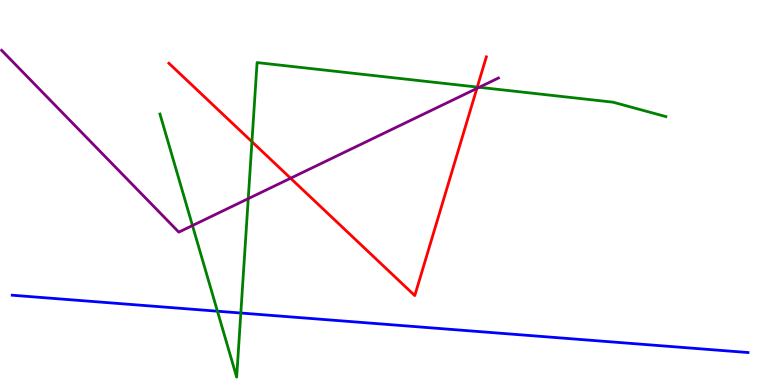[{'lines': ['blue', 'red'], 'intersections': []}, {'lines': ['green', 'red'], 'intersections': [{'x': 3.25, 'y': 6.32}, {'x': 6.16, 'y': 7.74}]}, {'lines': ['purple', 'red'], 'intersections': [{'x': 3.75, 'y': 5.37}, {'x': 6.15, 'y': 7.7}]}, {'lines': ['blue', 'green'], 'intersections': [{'x': 2.81, 'y': 1.92}, {'x': 3.11, 'y': 1.87}]}, {'lines': ['blue', 'purple'], 'intersections': []}, {'lines': ['green', 'purple'], 'intersections': [{'x': 2.48, 'y': 4.14}, {'x': 3.2, 'y': 4.84}, {'x': 6.18, 'y': 7.73}]}]